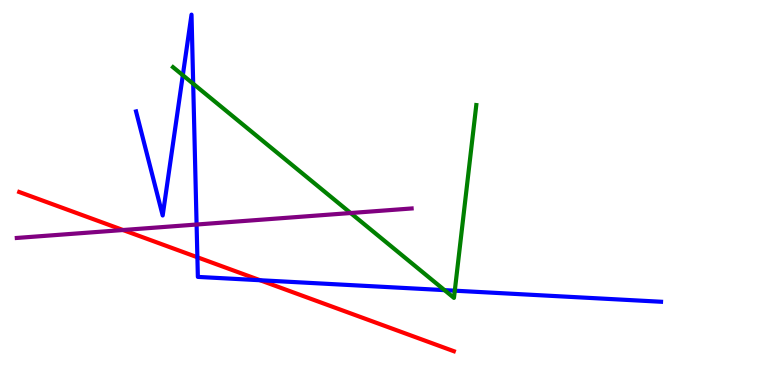[{'lines': ['blue', 'red'], 'intersections': [{'x': 2.55, 'y': 3.32}, {'x': 3.36, 'y': 2.72}]}, {'lines': ['green', 'red'], 'intersections': []}, {'lines': ['purple', 'red'], 'intersections': [{'x': 1.59, 'y': 4.03}]}, {'lines': ['blue', 'green'], 'intersections': [{'x': 2.36, 'y': 8.05}, {'x': 2.49, 'y': 7.83}, {'x': 5.74, 'y': 2.46}, {'x': 5.87, 'y': 2.45}]}, {'lines': ['blue', 'purple'], 'intersections': [{'x': 2.54, 'y': 4.17}]}, {'lines': ['green', 'purple'], 'intersections': [{'x': 4.52, 'y': 4.47}]}]